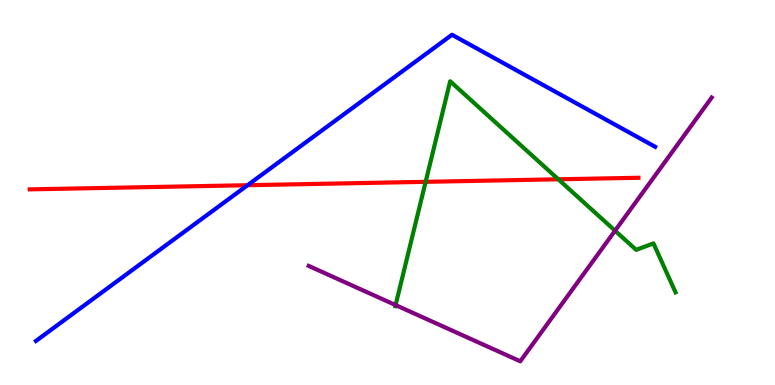[{'lines': ['blue', 'red'], 'intersections': [{'x': 3.19, 'y': 5.19}]}, {'lines': ['green', 'red'], 'intersections': [{'x': 5.49, 'y': 5.28}, {'x': 7.2, 'y': 5.34}]}, {'lines': ['purple', 'red'], 'intersections': []}, {'lines': ['blue', 'green'], 'intersections': []}, {'lines': ['blue', 'purple'], 'intersections': []}, {'lines': ['green', 'purple'], 'intersections': [{'x': 5.1, 'y': 2.08}, {'x': 7.94, 'y': 4.01}]}]